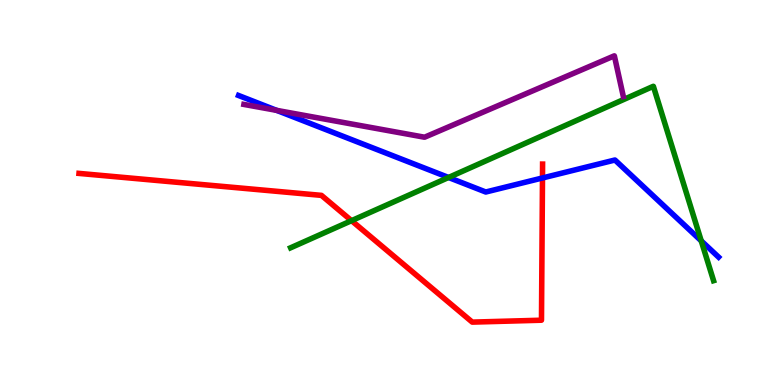[{'lines': ['blue', 'red'], 'intersections': [{'x': 7.0, 'y': 5.38}]}, {'lines': ['green', 'red'], 'intersections': [{'x': 4.54, 'y': 4.27}]}, {'lines': ['purple', 'red'], 'intersections': []}, {'lines': ['blue', 'green'], 'intersections': [{'x': 5.79, 'y': 5.39}, {'x': 9.05, 'y': 3.74}]}, {'lines': ['blue', 'purple'], 'intersections': [{'x': 3.57, 'y': 7.13}]}, {'lines': ['green', 'purple'], 'intersections': []}]